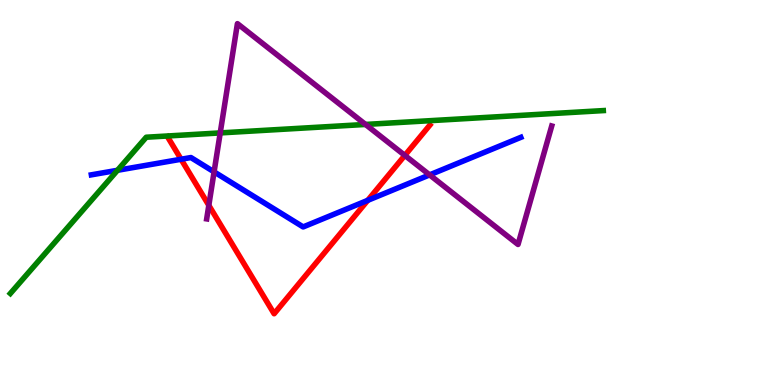[{'lines': ['blue', 'red'], 'intersections': [{'x': 2.34, 'y': 5.86}, {'x': 4.75, 'y': 4.8}]}, {'lines': ['green', 'red'], 'intersections': []}, {'lines': ['purple', 'red'], 'intersections': [{'x': 2.69, 'y': 4.67}, {'x': 5.22, 'y': 5.96}]}, {'lines': ['blue', 'green'], 'intersections': [{'x': 1.52, 'y': 5.58}]}, {'lines': ['blue', 'purple'], 'intersections': [{'x': 2.76, 'y': 5.54}, {'x': 5.54, 'y': 5.46}]}, {'lines': ['green', 'purple'], 'intersections': [{'x': 2.84, 'y': 6.55}, {'x': 4.72, 'y': 6.77}]}]